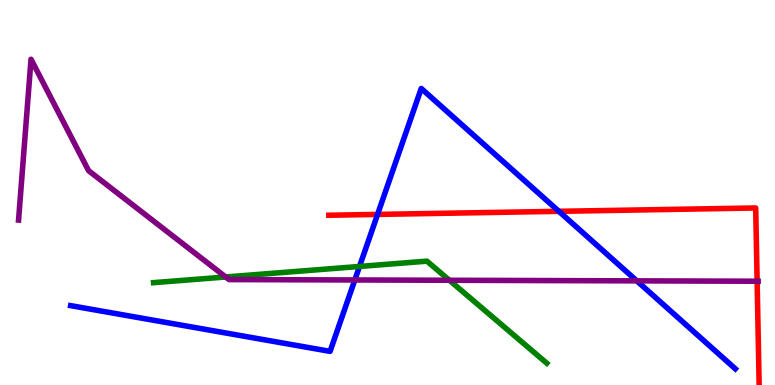[{'lines': ['blue', 'red'], 'intersections': [{'x': 4.87, 'y': 4.43}, {'x': 7.21, 'y': 4.51}]}, {'lines': ['green', 'red'], 'intersections': []}, {'lines': ['purple', 'red'], 'intersections': [{'x': 9.77, 'y': 2.7}]}, {'lines': ['blue', 'green'], 'intersections': [{'x': 4.64, 'y': 3.08}]}, {'lines': ['blue', 'purple'], 'intersections': [{'x': 4.58, 'y': 2.73}, {'x': 8.22, 'y': 2.71}]}, {'lines': ['green', 'purple'], 'intersections': [{'x': 2.91, 'y': 2.81}, {'x': 5.8, 'y': 2.72}]}]